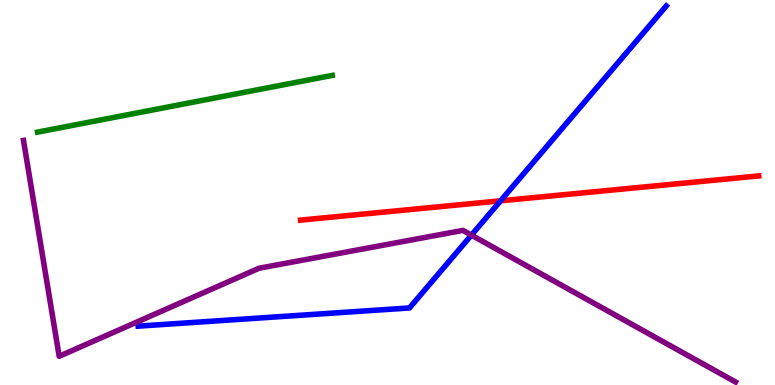[{'lines': ['blue', 'red'], 'intersections': [{'x': 6.46, 'y': 4.78}]}, {'lines': ['green', 'red'], 'intersections': []}, {'lines': ['purple', 'red'], 'intersections': []}, {'lines': ['blue', 'green'], 'intersections': []}, {'lines': ['blue', 'purple'], 'intersections': [{'x': 6.08, 'y': 3.89}]}, {'lines': ['green', 'purple'], 'intersections': []}]